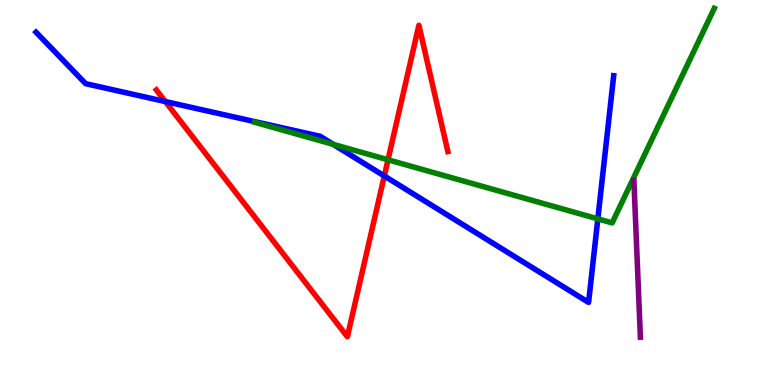[{'lines': ['blue', 'red'], 'intersections': [{'x': 2.13, 'y': 7.36}, {'x': 4.96, 'y': 5.43}]}, {'lines': ['green', 'red'], 'intersections': [{'x': 5.01, 'y': 5.85}]}, {'lines': ['purple', 'red'], 'intersections': []}, {'lines': ['blue', 'green'], 'intersections': [{'x': 4.3, 'y': 6.25}, {'x': 7.71, 'y': 4.32}]}, {'lines': ['blue', 'purple'], 'intersections': []}, {'lines': ['green', 'purple'], 'intersections': []}]